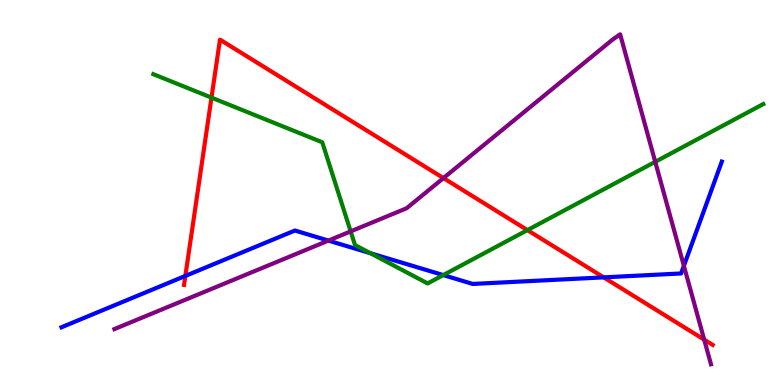[{'lines': ['blue', 'red'], 'intersections': [{'x': 2.39, 'y': 2.83}, {'x': 7.79, 'y': 2.8}]}, {'lines': ['green', 'red'], 'intersections': [{'x': 2.73, 'y': 7.46}, {'x': 6.81, 'y': 4.02}]}, {'lines': ['purple', 'red'], 'intersections': [{'x': 5.72, 'y': 5.37}, {'x': 9.09, 'y': 1.18}]}, {'lines': ['blue', 'green'], 'intersections': [{'x': 4.78, 'y': 3.42}, {'x': 5.72, 'y': 2.85}]}, {'lines': ['blue', 'purple'], 'intersections': [{'x': 4.24, 'y': 3.75}, {'x': 8.82, 'y': 3.09}]}, {'lines': ['green', 'purple'], 'intersections': [{'x': 4.52, 'y': 3.99}, {'x': 8.45, 'y': 5.8}]}]